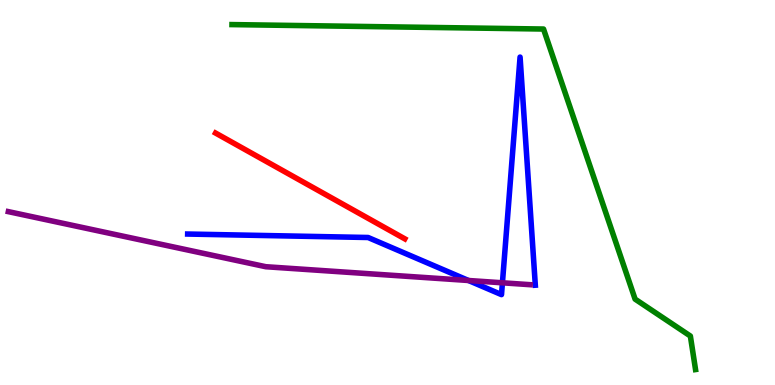[{'lines': ['blue', 'red'], 'intersections': []}, {'lines': ['green', 'red'], 'intersections': []}, {'lines': ['purple', 'red'], 'intersections': []}, {'lines': ['blue', 'green'], 'intersections': []}, {'lines': ['blue', 'purple'], 'intersections': [{'x': 6.05, 'y': 2.71}, {'x': 6.48, 'y': 2.65}]}, {'lines': ['green', 'purple'], 'intersections': []}]